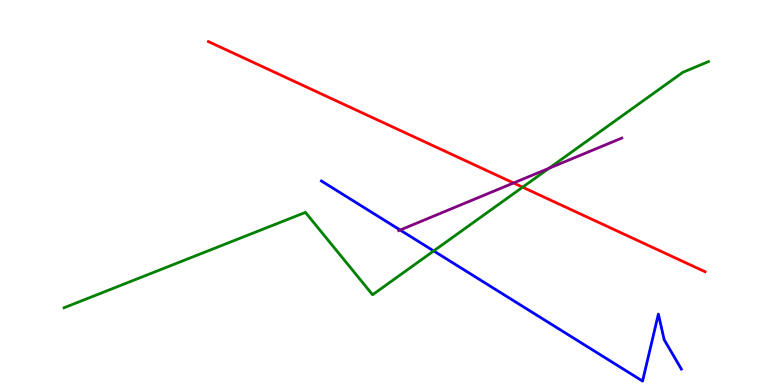[{'lines': ['blue', 'red'], 'intersections': []}, {'lines': ['green', 'red'], 'intersections': [{'x': 6.74, 'y': 5.14}]}, {'lines': ['purple', 'red'], 'intersections': [{'x': 6.63, 'y': 5.25}]}, {'lines': ['blue', 'green'], 'intersections': [{'x': 5.6, 'y': 3.48}]}, {'lines': ['blue', 'purple'], 'intersections': [{'x': 5.16, 'y': 4.03}]}, {'lines': ['green', 'purple'], 'intersections': [{'x': 7.08, 'y': 5.63}]}]